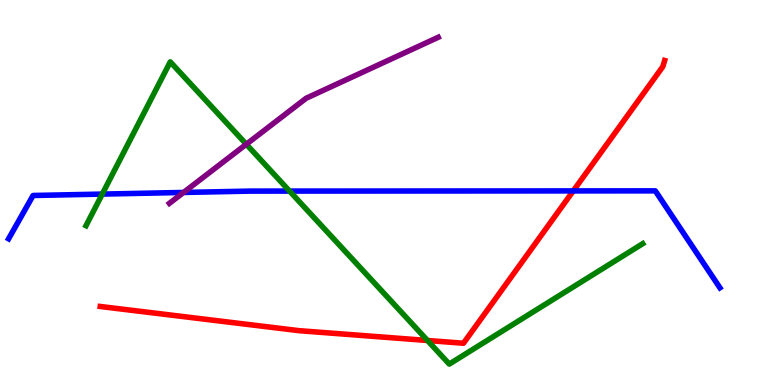[{'lines': ['blue', 'red'], 'intersections': [{'x': 7.4, 'y': 5.04}]}, {'lines': ['green', 'red'], 'intersections': [{'x': 5.52, 'y': 1.16}]}, {'lines': ['purple', 'red'], 'intersections': []}, {'lines': ['blue', 'green'], 'intersections': [{'x': 1.32, 'y': 4.96}, {'x': 3.74, 'y': 5.04}]}, {'lines': ['blue', 'purple'], 'intersections': [{'x': 2.37, 'y': 5.0}]}, {'lines': ['green', 'purple'], 'intersections': [{'x': 3.18, 'y': 6.25}]}]